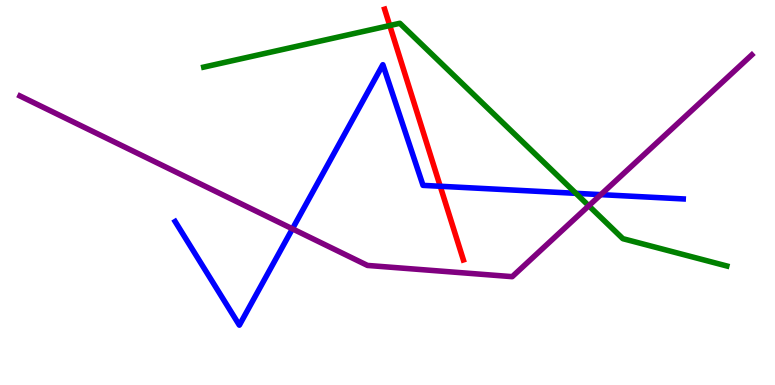[{'lines': ['blue', 'red'], 'intersections': [{'x': 5.68, 'y': 5.16}]}, {'lines': ['green', 'red'], 'intersections': [{'x': 5.03, 'y': 9.34}]}, {'lines': ['purple', 'red'], 'intersections': []}, {'lines': ['blue', 'green'], 'intersections': [{'x': 7.43, 'y': 4.98}]}, {'lines': ['blue', 'purple'], 'intersections': [{'x': 3.77, 'y': 4.06}, {'x': 7.75, 'y': 4.94}]}, {'lines': ['green', 'purple'], 'intersections': [{'x': 7.6, 'y': 4.66}]}]